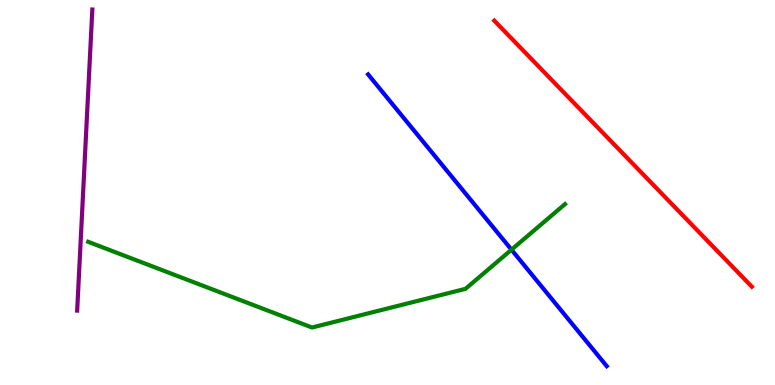[{'lines': ['blue', 'red'], 'intersections': []}, {'lines': ['green', 'red'], 'intersections': []}, {'lines': ['purple', 'red'], 'intersections': []}, {'lines': ['blue', 'green'], 'intersections': [{'x': 6.6, 'y': 3.51}]}, {'lines': ['blue', 'purple'], 'intersections': []}, {'lines': ['green', 'purple'], 'intersections': []}]